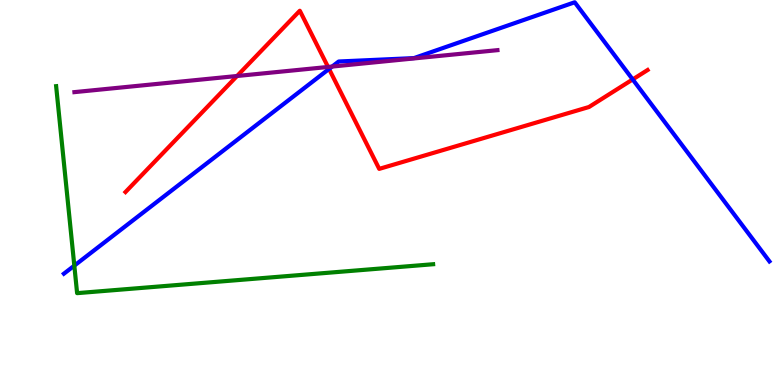[{'lines': ['blue', 'red'], 'intersections': [{'x': 4.25, 'y': 8.21}, {'x': 8.16, 'y': 7.94}]}, {'lines': ['green', 'red'], 'intersections': []}, {'lines': ['purple', 'red'], 'intersections': [{'x': 3.06, 'y': 8.03}, {'x': 4.23, 'y': 8.26}]}, {'lines': ['blue', 'green'], 'intersections': [{'x': 0.959, 'y': 3.1}]}, {'lines': ['blue', 'purple'], 'intersections': [{'x': 4.29, 'y': 8.27}]}, {'lines': ['green', 'purple'], 'intersections': []}]